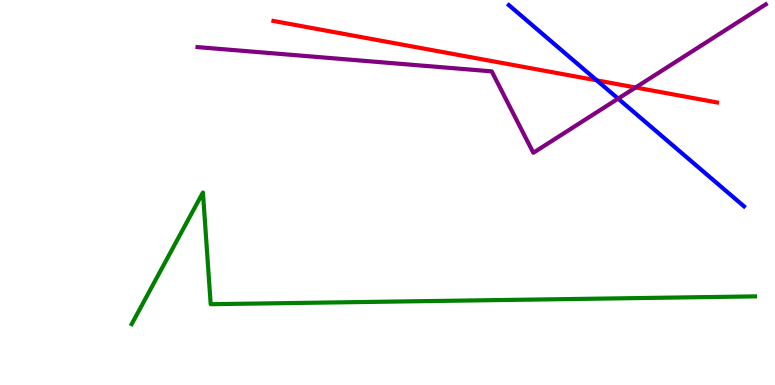[{'lines': ['blue', 'red'], 'intersections': [{'x': 7.7, 'y': 7.91}]}, {'lines': ['green', 'red'], 'intersections': []}, {'lines': ['purple', 'red'], 'intersections': [{'x': 8.2, 'y': 7.73}]}, {'lines': ['blue', 'green'], 'intersections': []}, {'lines': ['blue', 'purple'], 'intersections': [{'x': 7.98, 'y': 7.44}]}, {'lines': ['green', 'purple'], 'intersections': []}]